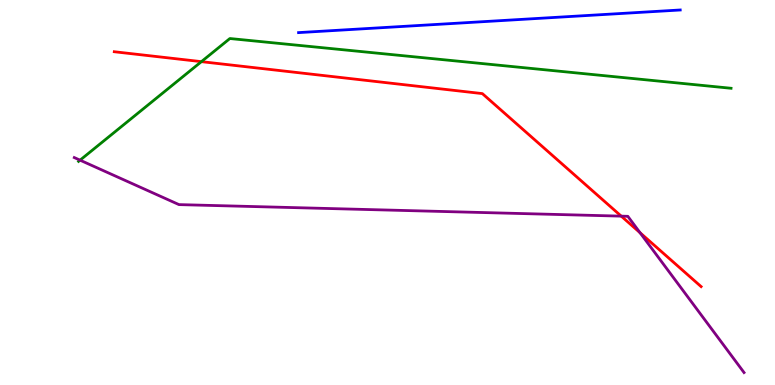[{'lines': ['blue', 'red'], 'intersections': []}, {'lines': ['green', 'red'], 'intersections': [{'x': 2.6, 'y': 8.4}]}, {'lines': ['purple', 'red'], 'intersections': [{'x': 8.02, 'y': 4.39}, {'x': 8.26, 'y': 3.96}]}, {'lines': ['blue', 'green'], 'intersections': []}, {'lines': ['blue', 'purple'], 'intersections': []}, {'lines': ['green', 'purple'], 'intersections': [{'x': 1.03, 'y': 5.84}]}]